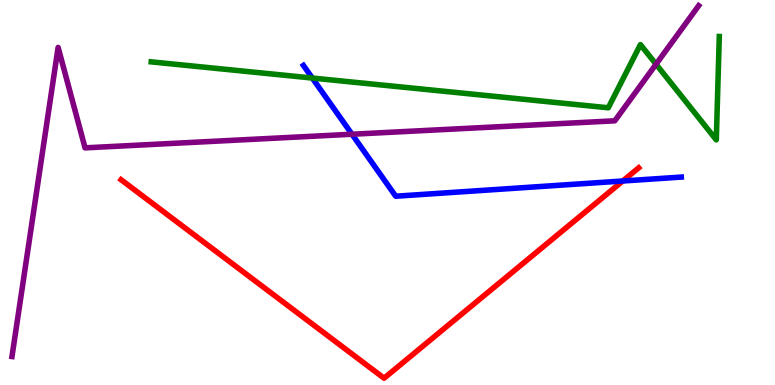[{'lines': ['blue', 'red'], 'intersections': [{'x': 8.04, 'y': 5.3}]}, {'lines': ['green', 'red'], 'intersections': []}, {'lines': ['purple', 'red'], 'intersections': []}, {'lines': ['blue', 'green'], 'intersections': [{'x': 4.03, 'y': 7.97}]}, {'lines': ['blue', 'purple'], 'intersections': [{'x': 4.54, 'y': 6.51}]}, {'lines': ['green', 'purple'], 'intersections': [{'x': 8.47, 'y': 8.33}]}]